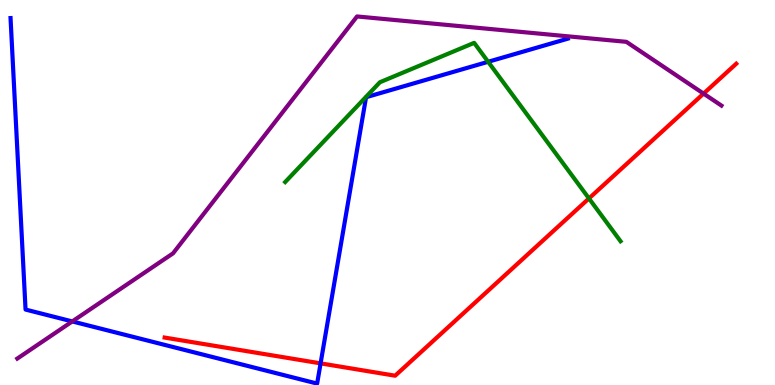[{'lines': ['blue', 'red'], 'intersections': [{'x': 4.14, 'y': 0.562}]}, {'lines': ['green', 'red'], 'intersections': [{'x': 7.6, 'y': 4.85}]}, {'lines': ['purple', 'red'], 'intersections': [{'x': 9.08, 'y': 7.57}]}, {'lines': ['blue', 'green'], 'intersections': [{'x': 6.3, 'y': 8.4}]}, {'lines': ['blue', 'purple'], 'intersections': [{'x': 0.933, 'y': 1.65}]}, {'lines': ['green', 'purple'], 'intersections': []}]